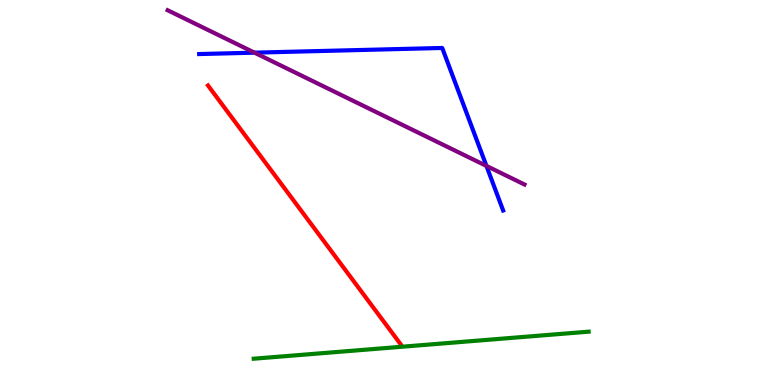[{'lines': ['blue', 'red'], 'intersections': []}, {'lines': ['green', 'red'], 'intersections': []}, {'lines': ['purple', 'red'], 'intersections': []}, {'lines': ['blue', 'green'], 'intersections': []}, {'lines': ['blue', 'purple'], 'intersections': [{'x': 3.28, 'y': 8.63}, {'x': 6.28, 'y': 5.69}]}, {'lines': ['green', 'purple'], 'intersections': []}]